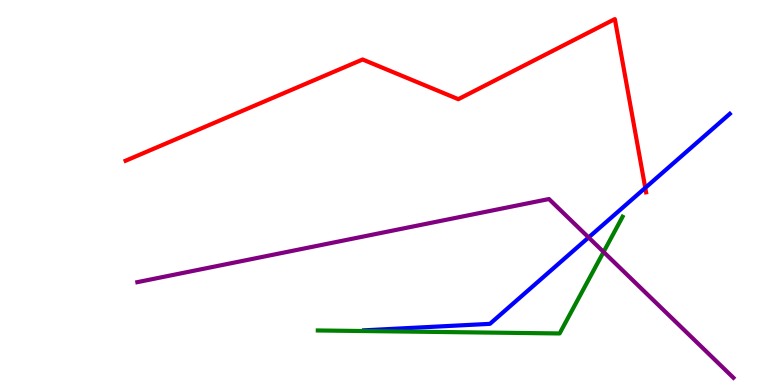[{'lines': ['blue', 'red'], 'intersections': [{'x': 8.33, 'y': 5.12}]}, {'lines': ['green', 'red'], 'intersections': []}, {'lines': ['purple', 'red'], 'intersections': []}, {'lines': ['blue', 'green'], 'intersections': []}, {'lines': ['blue', 'purple'], 'intersections': [{'x': 7.6, 'y': 3.83}]}, {'lines': ['green', 'purple'], 'intersections': [{'x': 7.79, 'y': 3.46}]}]